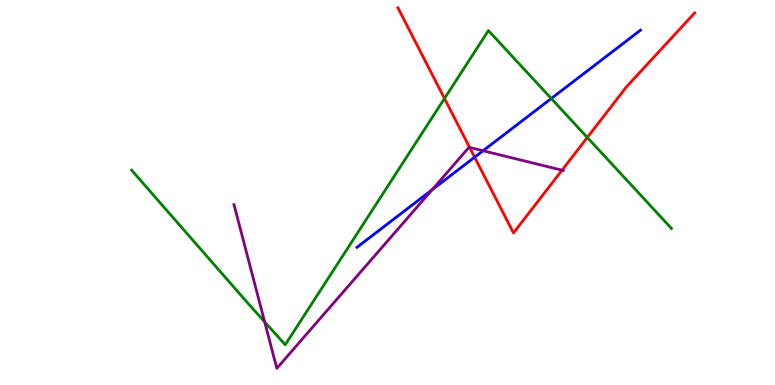[{'lines': ['blue', 'red'], 'intersections': [{'x': 6.12, 'y': 5.92}]}, {'lines': ['green', 'red'], 'intersections': [{'x': 5.74, 'y': 7.44}, {'x': 7.58, 'y': 6.43}]}, {'lines': ['purple', 'red'], 'intersections': [{'x': 6.06, 'y': 6.17}, {'x': 7.25, 'y': 5.58}]}, {'lines': ['blue', 'green'], 'intersections': [{'x': 7.11, 'y': 7.44}]}, {'lines': ['blue', 'purple'], 'intersections': [{'x': 5.58, 'y': 5.07}, {'x': 6.23, 'y': 6.08}]}, {'lines': ['green', 'purple'], 'intersections': [{'x': 3.42, 'y': 1.64}]}]